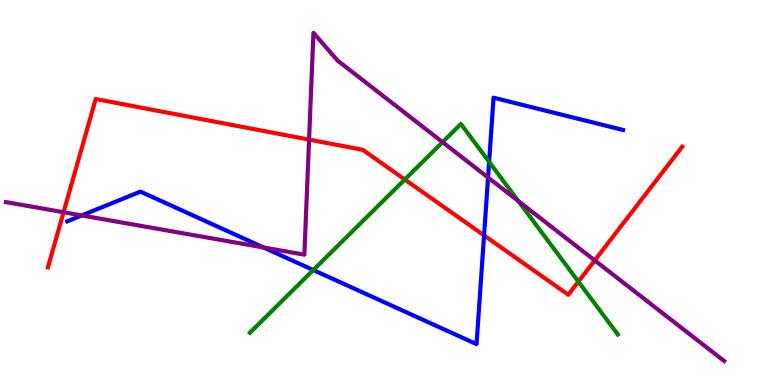[{'lines': ['blue', 'red'], 'intersections': [{'x': 6.25, 'y': 3.89}]}, {'lines': ['green', 'red'], 'intersections': [{'x': 5.22, 'y': 5.34}, {'x': 7.46, 'y': 2.68}]}, {'lines': ['purple', 'red'], 'intersections': [{'x': 0.82, 'y': 4.49}, {'x': 3.99, 'y': 6.37}, {'x': 7.67, 'y': 3.24}]}, {'lines': ['blue', 'green'], 'intersections': [{'x': 4.04, 'y': 2.99}, {'x': 6.31, 'y': 5.8}]}, {'lines': ['blue', 'purple'], 'intersections': [{'x': 1.05, 'y': 4.4}, {'x': 3.4, 'y': 3.57}, {'x': 6.3, 'y': 5.39}]}, {'lines': ['green', 'purple'], 'intersections': [{'x': 5.71, 'y': 6.31}, {'x': 6.69, 'y': 4.78}]}]